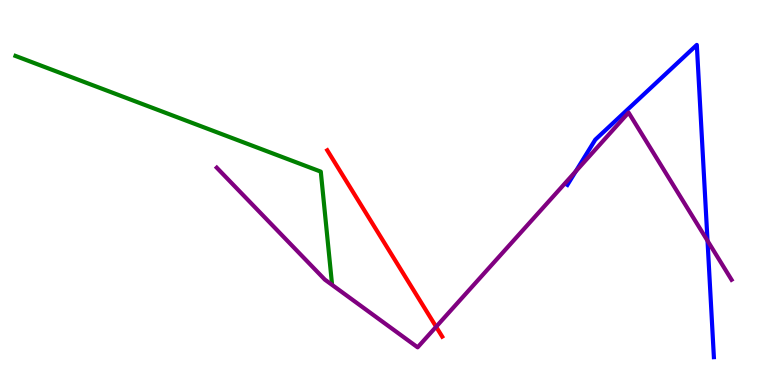[{'lines': ['blue', 'red'], 'intersections': []}, {'lines': ['green', 'red'], 'intersections': []}, {'lines': ['purple', 'red'], 'intersections': [{'x': 5.63, 'y': 1.51}]}, {'lines': ['blue', 'green'], 'intersections': []}, {'lines': ['blue', 'purple'], 'intersections': [{'x': 7.43, 'y': 5.55}, {'x': 9.13, 'y': 3.75}]}, {'lines': ['green', 'purple'], 'intersections': []}]